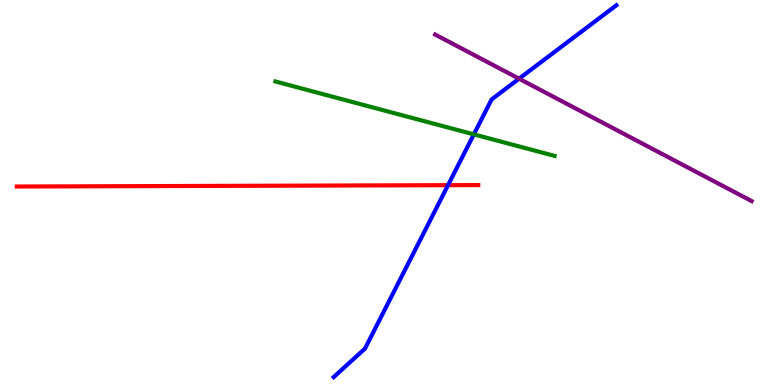[{'lines': ['blue', 'red'], 'intersections': [{'x': 5.78, 'y': 5.19}]}, {'lines': ['green', 'red'], 'intersections': []}, {'lines': ['purple', 'red'], 'intersections': []}, {'lines': ['blue', 'green'], 'intersections': [{'x': 6.11, 'y': 6.51}]}, {'lines': ['blue', 'purple'], 'intersections': [{'x': 6.7, 'y': 7.96}]}, {'lines': ['green', 'purple'], 'intersections': []}]